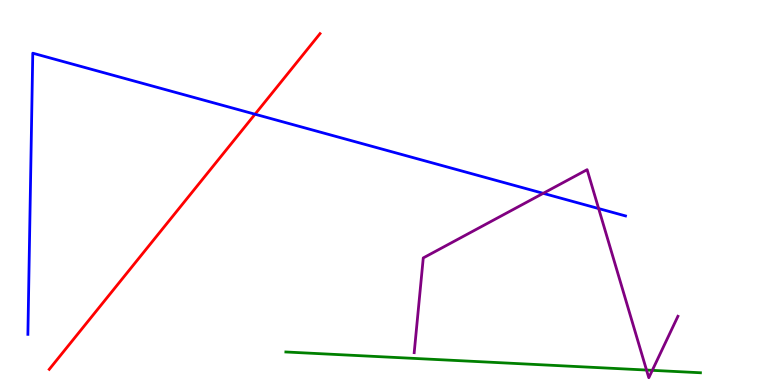[{'lines': ['blue', 'red'], 'intersections': [{'x': 3.29, 'y': 7.03}]}, {'lines': ['green', 'red'], 'intersections': []}, {'lines': ['purple', 'red'], 'intersections': []}, {'lines': ['blue', 'green'], 'intersections': []}, {'lines': ['blue', 'purple'], 'intersections': [{'x': 7.01, 'y': 4.98}, {'x': 7.72, 'y': 4.58}]}, {'lines': ['green', 'purple'], 'intersections': [{'x': 8.34, 'y': 0.388}, {'x': 8.42, 'y': 0.381}]}]